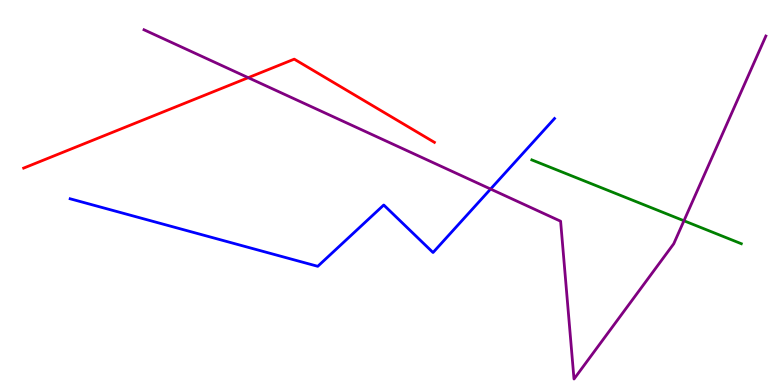[{'lines': ['blue', 'red'], 'intersections': []}, {'lines': ['green', 'red'], 'intersections': []}, {'lines': ['purple', 'red'], 'intersections': [{'x': 3.2, 'y': 7.98}]}, {'lines': ['blue', 'green'], 'intersections': []}, {'lines': ['blue', 'purple'], 'intersections': [{'x': 6.33, 'y': 5.09}]}, {'lines': ['green', 'purple'], 'intersections': [{'x': 8.83, 'y': 4.27}]}]